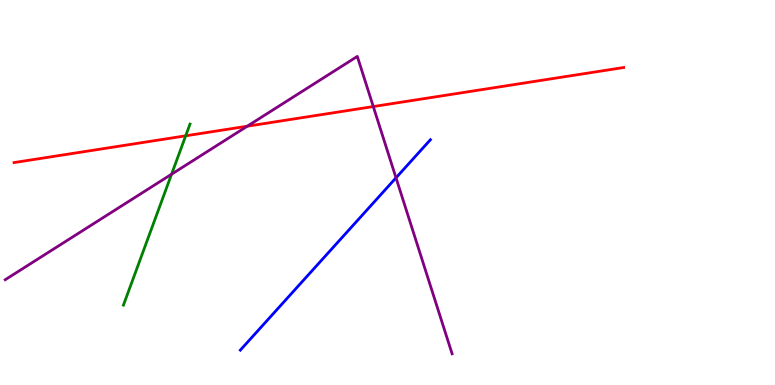[{'lines': ['blue', 'red'], 'intersections': []}, {'lines': ['green', 'red'], 'intersections': [{'x': 2.4, 'y': 6.47}]}, {'lines': ['purple', 'red'], 'intersections': [{'x': 3.19, 'y': 6.72}, {'x': 4.82, 'y': 7.23}]}, {'lines': ['blue', 'green'], 'intersections': []}, {'lines': ['blue', 'purple'], 'intersections': [{'x': 5.11, 'y': 5.38}]}, {'lines': ['green', 'purple'], 'intersections': [{'x': 2.21, 'y': 5.47}]}]